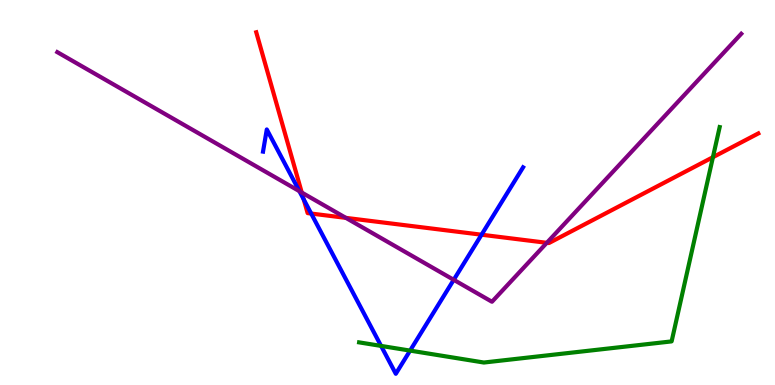[{'lines': ['blue', 'red'], 'intersections': [{'x': 3.92, 'y': 4.82}, {'x': 4.02, 'y': 4.45}, {'x': 6.21, 'y': 3.9}]}, {'lines': ['green', 'red'], 'intersections': [{'x': 9.2, 'y': 5.92}]}, {'lines': ['purple', 'red'], 'intersections': [{'x': 3.89, 'y': 5.0}, {'x': 4.46, 'y': 4.34}, {'x': 7.06, 'y': 3.69}]}, {'lines': ['blue', 'green'], 'intersections': [{'x': 4.92, 'y': 1.02}, {'x': 5.29, 'y': 0.893}]}, {'lines': ['blue', 'purple'], 'intersections': [{'x': 3.86, 'y': 5.03}, {'x': 5.85, 'y': 2.73}]}, {'lines': ['green', 'purple'], 'intersections': []}]